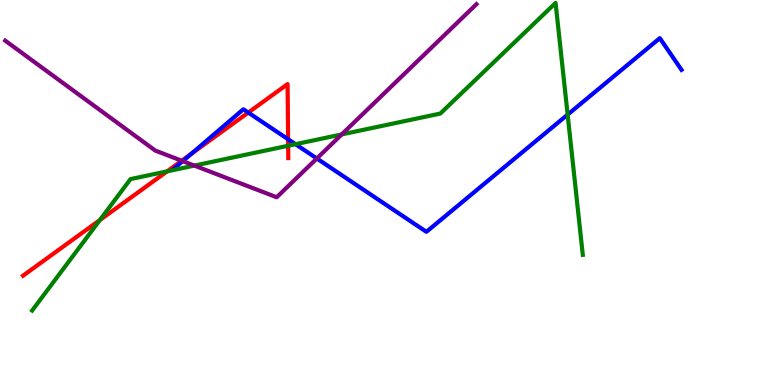[{'lines': ['blue', 'red'], 'intersections': [{'x': 2.47, 'y': 6.0}, {'x': 3.2, 'y': 7.08}, {'x': 3.72, 'y': 6.38}]}, {'lines': ['green', 'red'], 'intersections': [{'x': 1.29, 'y': 4.28}, {'x': 2.16, 'y': 5.55}, {'x': 3.72, 'y': 6.21}]}, {'lines': ['purple', 'red'], 'intersections': [{'x': 2.35, 'y': 5.82}]}, {'lines': ['blue', 'green'], 'intersections': [{'x': 3.81, 'y': 6.25}, {'x': 7.32, 'y': 7.02}]}, {'lines': ['blue', 'purple'], 'intersections': [{'x': 2.36, 'y': 5.81}, {'x': 4.09, 'y': 5.88}]}, {'lines': ['green', 'purple'], 'intersections': [{'x': 2.51, 'y': 5.7}, {'x': 4.41, 'y': 6.51}]}]